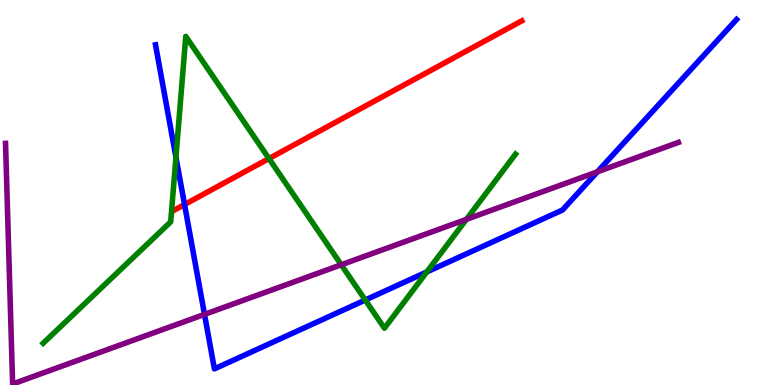[{'lines': ['blue', 'red'], 'intersections': [{'x': 2.38, 'y': 4.69}]}, {'lines': ['green', 'red'], 'intersections': [{'x': 3.47, 'y': 5.88}]}, {'lines': ['purple', 'red'], 'intersections': []}, {'lines': ['blue', 'green'], 'intersections': [{'x': 2.27, 'y': 5.92}, {'x': 4.71, 'y': 2.21}, {'x': 5.51, 'y': 2.94}]}, {'lines': ['blue', 'purple'], 'intersections': [{'x': 2.64, 'y': 1.83}, {'x': 7.71, 'y': 5.54}]}, {'lines': ['green', 'purple'], 'intersections': [{'x': 4.4, 'y': 3.12}, {'x': 6.02, 'y': 4.3}]}]